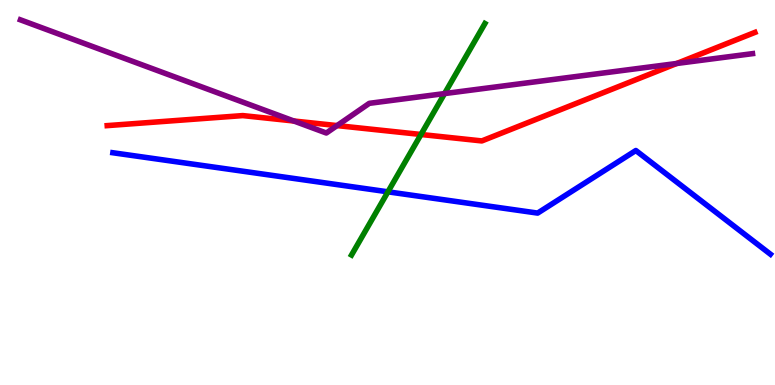[{'lines': ['blue', 'red'], 'intersections': []}, {'lines': ['green', 'red'], 'intersections': [{'x': 5.43, 'y': 6.51}]}, {'lines': ['purple', 'red'], 'intersections': [{'x': 3.79, 'y': 6.86}, {'x': 4.35, 'y': 6.74}, {'x': 8.73, 'y': 8.35}]}, {'lines': ['blue', 'green'], 'intersections': [{'x': 5.01, 'y': 5.02}]}, {'lines': ['blue', 'purple'], 'intersections': []}, {'lines': ['green', 'purple'], 'intersections': [{'x': 5.74, 'y': 7.57}]}]